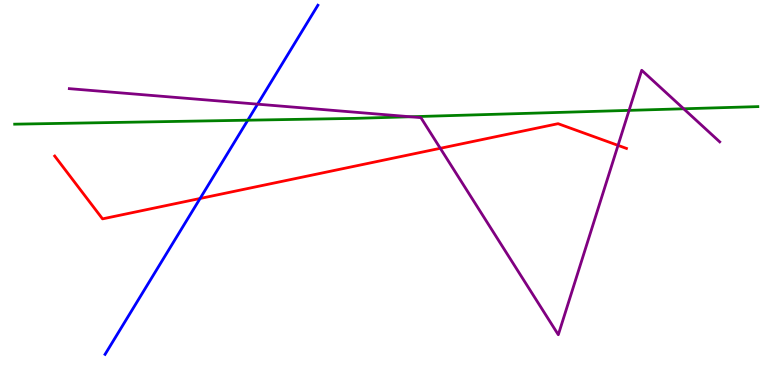[{'lines': ['blue', 'red'], 'intersections': [{'x': 2.58, 'y': 4.84}]}, {'lines': ['green', 'red'], 'intersections': []}, {'lines': ['purple', 'red'], 'intersections': [{'x': 5.68, 'y': 6.15}, {'x': 7.97, 'y': 6.22}]}, {'lines': ['blue', 'green'], 'intersections': [{'x': 3.2, 'y': 6.88}]}, {'lines': ['blue', 'purple'], 'intersections': [{'x': 3.32, 'y': 7.29}]}, {'lines': ['green', 'purple'], 'intersections': [{'x': 5.29, 'y': 6.97}, {'x': 8.12, 'y': 7.13}, {'x': 8.82, 'y': 7.17}]}]